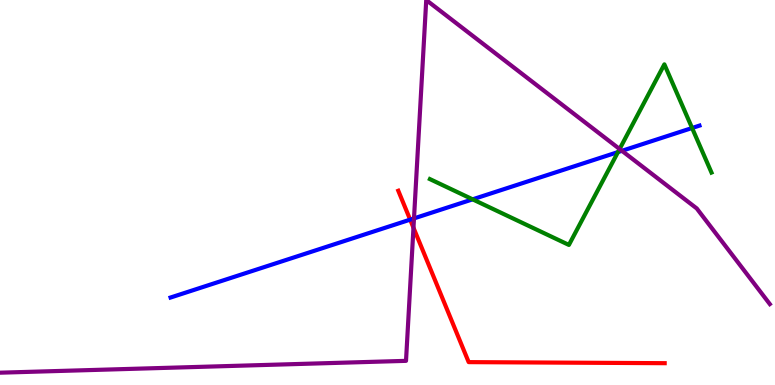[{'lines': ['blue', 'red'], 'intersections': [{'x': 5.29, 'y': 4.29}]}, {'lines': ['green', 'red'], 'intersections': []}, {'lines': ['purple', 'red'], 'intersections': [{'x': 5.34, 'y': 4.09}]}, {'lines': ['blue', 'green'], 'intersections': [{'x': 6.1, 'y': 4.82}, {'x': 7.97, 'y': 6.05}, {'x': 8.93, 'y': 6.68}]}, {'lines': ['blue', 'purple'], 'intersections': [{'x': 5.34, 'y': 4.33}, {'x': 8.02, 'y': 6.08}]}, {'lines': ['green', 'purple'], 'intersections': [{'x': 7.99, 'y': 6.13}]}]